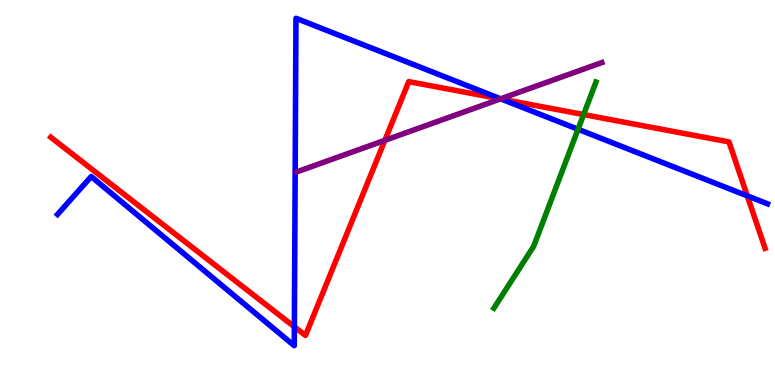[{'lines': ['blue', 'red'], 'intersections': [{'x': 3.8, 'y': 1.51}, {'x': 6.47, 'y': 7.43}, {'x': 9.64, 'y': 4.91}]}, {'lines': ['green', 'red'], 'intersections': [{'x': 7.53, 'y': 7.02}]}, {'lines': ['purple', 'red'], 'intersections': [{'x': 4.97, 'y': 6.36}, {'x': 6.46, 'y': 7.43}]}, {'lines': ['blue', 'green'], 'intersections': [{'x': 7.46, 'y': 6.64}]}, {'lines': ['blue', 'purple'], 'intersections': [{'x': 6.46, 'y': 7.43}]}, {'lines': ['green', 'purple'], 'intersections': []}]